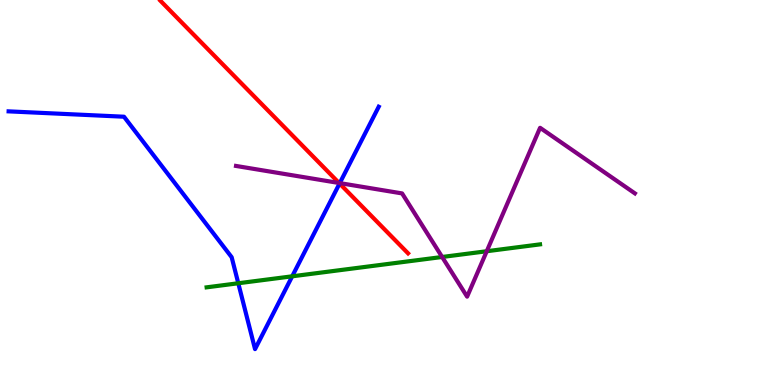[{'lines': ['blue', 'red'], 'intersections': [{'x': 4.38, 'y': 5.23}]}, {'lines': ['green', 'red'], 'intersections': []}, {'lines': ['purple', 'red'], 'intersections': [{'x': 4.37, 'y': 5.25}]}, {'lines': ['blue', 'green'], 'intersections': [{'x': 3.07, 'y': 2.64}, {'x': 3.77, 'y': 2.82}]}, {'lines': ['blue', 'purple'], 'intersections': [{'x': 4.38, 'y': 5.24}]}, {'lines': ['green', 'purple'], 'intersections': [{'x': 5.7, 'y': 3.33}, {'x': 6.28, 'y': 3.47}]}]